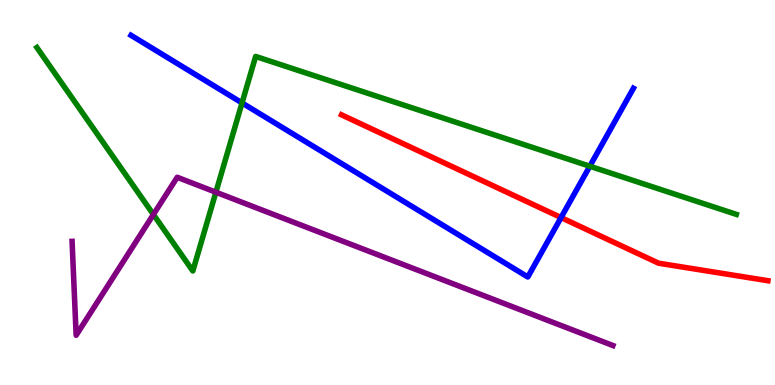[{'lines': ['blue', 'red'], 'intersections': [{'x': 7.24, 'y': 4.35}]}, {'lines': ['green', 'red'], 'intersections': []}, {'lines': ['purple', 'red'], 'intersections': []}, {'lines': ['blue', 'green'], 'intersections': [{'x': 3.12, 'y': 7.33}, {'x': 7.61, 'y': 5.68}]}, {'lines': ['blue', 'purple'], 'intersections': []}, {'lines': ['green', 'purple'], 'intersections': [{'x': 1.98, 'y': 4.43}, {'x': 2.79, 'y': 5.01}]}]